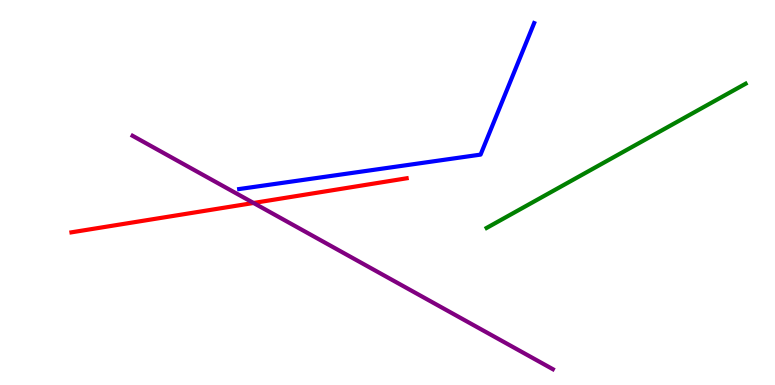[{'lines': ['blue', 'red'], 'intersections': []}, {'lines': ['green', 'red'], 'intersections': []}, {'lines': ['purple', 'red'], 'intersections': [{'x': 3.27, 'y': 4.73}]}, {'lines': ['blue', 'green'], 'intersections': []}, {'lines': ['blue', 'purple'], 'intersections': []}, {'lines': ['green', 'purple'], 'intersections': []}]